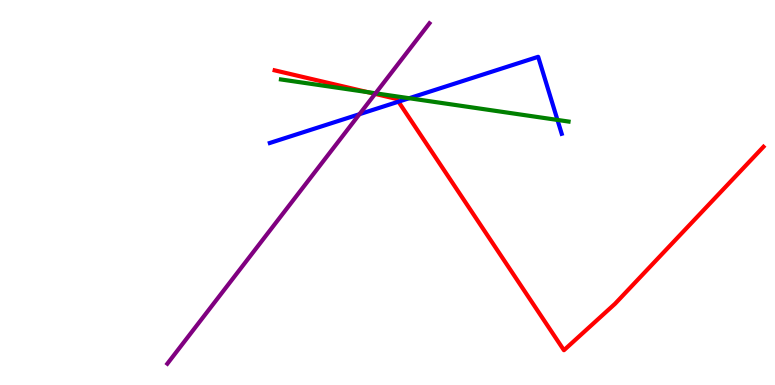[{'lines': ['blue', 'red'], 'intersections': [{'x': 5.14, 'y': 7.36}]}, {'lines': ['green', 'red'], 'intersections': [{'x': 4.74, 'y': 7.61}]}, {'lines': ['purple', 'red'], 'intersections': [{'x': 4.84, 'y': 7.56}]}, {'lines': ['blue', 'green'], 'intersections': [{'x': 5.28, 'y': 7.45}, {'x': 7.19, 'y': 6.88}]}, {'lines': ['blue', 'purple'], 'intersections': [{'x': 4.64, 'y': 7.03}]}, {'lines': ['green', 'purple'], 'intersections': [{'x': 4.85, 'y': 7.58}]}]